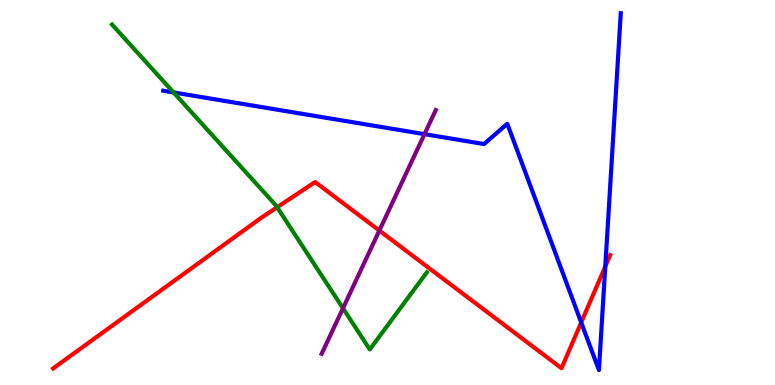[{'lines': ['blue', 'red'], 'intersections': [{'x': 7.5, 'y': 1.62}, {'x': 7.81, 'y': 3.08}]}, {'lines': ['green', 'red'], 'intersections': [{'x': 3.58, 'y': 4.62}]}, {'lines': ['purple', 'red'], 'intersections': [{'x': 4.89, 'y': 4.01}]}, {'lines': ['blue', 'green'], 'intersections': [{'x': 2.24, 'y': 7.6}]}, {'lines': ['blue', 'purple'], 'intersections': [{'x': 5.48, 'y': 6.52}]}, {'lines': ['green', 'purple'], 'intersections': [{'x': 4.43, 'y': 1.99}]}]